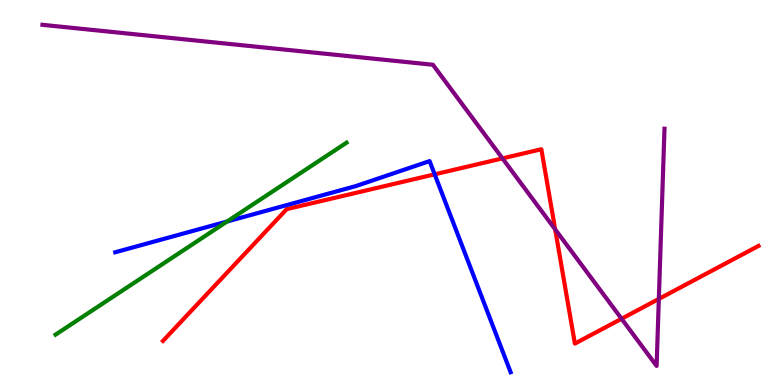[{'lines': ['blue', 'red'], 'intersections': [{'x': 5.61, 'y': 5.47}]}, {'lines': ['green', 'red'], 'intersections': []}, {'lines': ['purple', 'red'], 'intersections': [{'x': 6.48, 'y': 5.89}, {'x': 7.16, 'y': 4.04}, {'x': 8.02, 'y': 1.72}, {'x': 8.5, 'y': 2.24}]}, {'lines': ['blue', 'green'], 'intersections': [{'x': 2.93, 'y': 4.25}]}, {'lines': ['blue', 'purple'], 'intersections': []}, {'lines': ['green', 'purple'], 'intersections': []}]